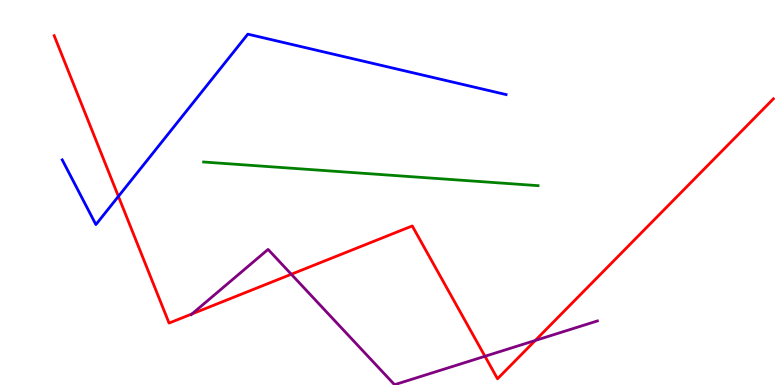[{'lines': ['blue', 'red'], 'intersections': [{'x': 1.53, 'y': 4.9}]}, {'lines': ['green', 'red'], 'intersections': []}, {'lines': ['purple', 'red'], 'intersections': [{'x': 2.48, 'y': 1.85}, {'x': 3.76, 'y': 2.88}, {'x': 6.26, 'y': 0.746}, {'x': 6.91, 'y': 1.16}]}, {'lines': ['blue', 'green'], 'intersections': []}, {'lines': ['blue', 'purple'], 'intersections': []}, {'lines': ['green', 'purple'], 'intersections': []}]